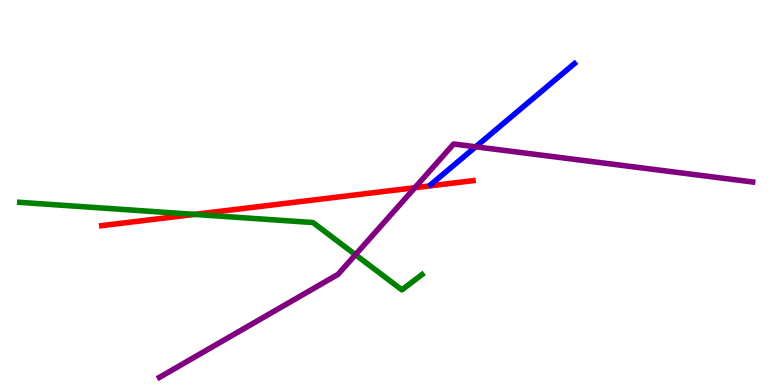[{'lines': ['blue', 'red'], 'intersections': []}, {'lines': ['green', 'red'], 'intersections': [{'x': 2.51, 'y': 4.43}]}, {'lines': ['purple', 'red'], 'intersections': [{'x': 5.35, 'y': 5.12}]}, {'lines': ['blue', 'green'], 'intersections': []}, {'lines': ['blue', 'purple'], 'intersections': [{'x': 6.14, 'y': 6.19}]}, {'lines': ['green', 'purple'], 'intersections': [{'x': 4.59, 'y': 3.38}]}]